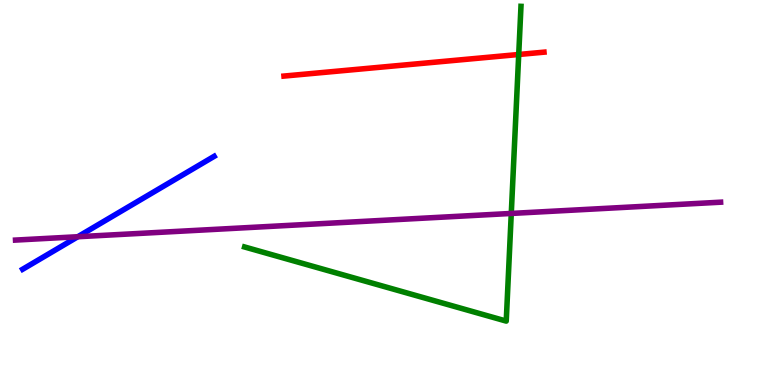[{'lines': ['blue', 'red'], 'intersections': []}, {'lines': ['green', 'red'], 'intersections': [{'x': 6.69, 'y': 8.58}]}, {'lines': ['purple', 'red'], 'intersections': []}, {'lines': ['blue', 'green'], 'intersections': []}, {'lines': ['blue', 'purple'], 'intersections': [{'x': 1.0, 'y': 3.85}]}, {'lines': ['green', 'purple'], 'intersections': [{'x': 6.6, 'y': 4.46}]}]